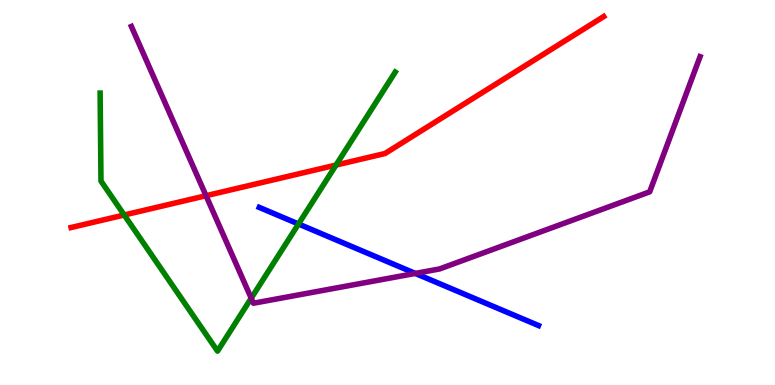[{'lines': ['blue', 'red'], 'intersections': []}, {'lines': ['green', 'red'], 'intersections': [{'x': 1.6, 'y': 4.42}, {'x': 4.34, 'y': 5.71}]}, {'lines': ['purple', 'red'], 'intersections': [{'x': 2.66, 'y': 4.92}]}, {'lines': ['blue', 'green'], 'intersections': [{'x': 3.85, 'y': 4.18}]}, {'lines': ['blue', 'purple'], 'intersections': [{'x': 5.36, 'y': 2.9}]}, {'lines': ['green', 'purple'], 'intersections': [{'x': 3.24, 'y': 2.25}]}]